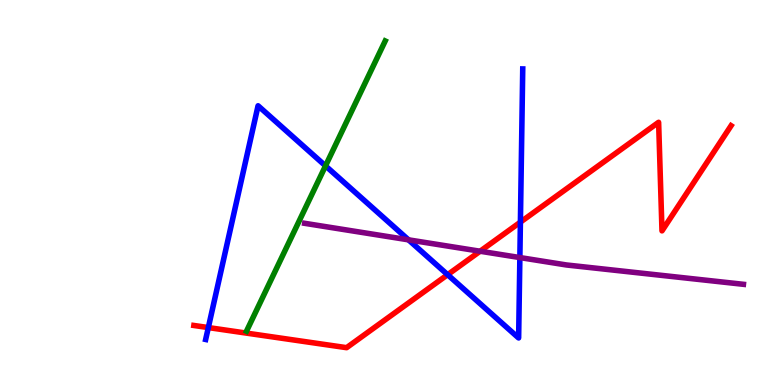[{'lines': ['blue', 'red'], 'intersections': [{'x': 2.69, 'y': 1.49}, {'x': 5.78, 'y': 2.87}, {'x': 6.71, 'y': 4.23}]}, {'lines': ['green', 'red'], 'intersections': []}, {'lines': ['purple', 'red'], 'intersections': [{'x': 6.19, 'y': 3.47}]}, {'lines': ['blue', 'green'], 'intersections': [{'x': 4.2, 'y': 5.69}]}, {'lines': ['blue', 'purple'], 'intersections': [{'x': 5.27, 'y': 3.77}, {'x': 6.71, 'y': 3.31}]}, {'lines': ['green', 'purple'], 'intersections': []}]